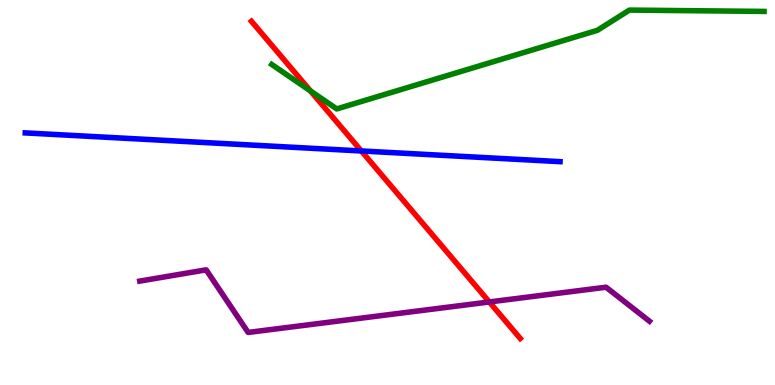[{'lines': ['blue', 'red'], 'intersections': [{'x': 4.66, 'y': 6.08}]}, {'lines': ['green', 'red'], 'intersections': [{'x': 4.01, 'y': 7.64}]}, {'lines': ['purple', 'red'], 'intersections': [{'x': 6.31, 'y': 2.16}]}, {'lines': ['blue', 'green'], 'intersections': []}, {'lines': ['blue', 'purple'], 'intersections': []}, {'lines': ['green', 'purple'], 'intersections': []}]